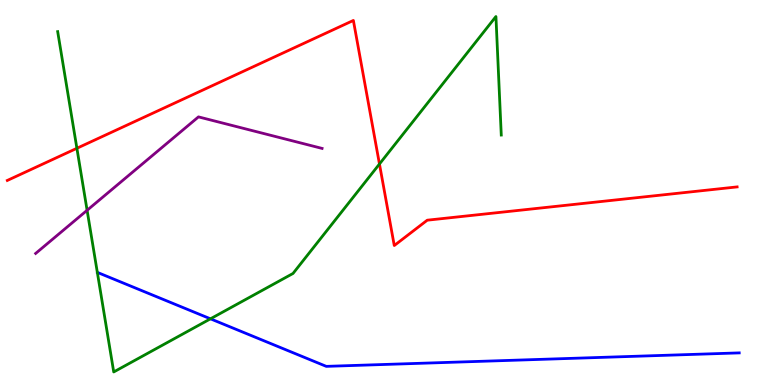[{'lines': ['blue', 'red'], 'intersections': []}, {'lines': ['green', 'red'], 'intersections': [{'x': 0.992, 'y': 6.15}, {'x': 4.9, 'y': 5.74}]}, {'lines': ['purple', 'red'], 'intersections': []}, {'lines': ['blue', 'green'], 'intersections': [{'x': 2.72, 'y': 1.72}]}, {'lines': ['blue', 'purple'], 'intersections': []}, {'lines': ['green', 'purple'], 'intersections': [{'x': 1.12, 'y': 4.54}]}]